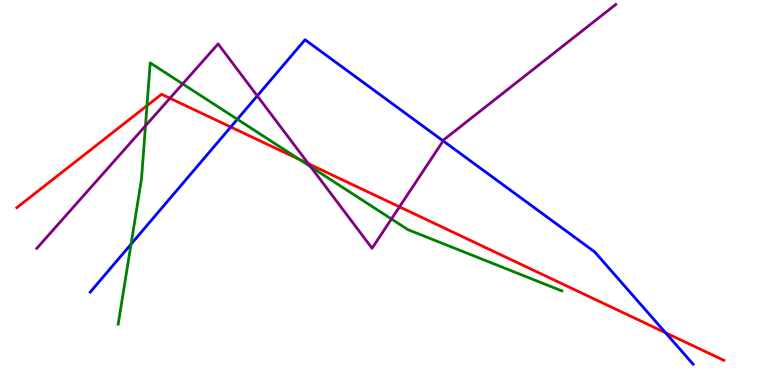[{'lines': ['blue', 'red'], 'intersections': [{'x': 2.98, 'y': 6.7}, {'x': 8.59, 'y': 1.36}]}, {'lines': ['green', 'red'], 'intersections': [{'x': 1.9, 'y': 7.25}, {'x': 3.87, 'y': 5.85}]}, {'lines': ['purple', 'red'], 'intersections': [{'x': 2.19, 'y': 7.45}, {'x': 3.98, 'y': 5.75}, {'x': 5.15, 'y': 4.63}]}, {'lines': ['blue', 'green'], 'intersections': [{'x': 1.69, 'y': 3.66}, {'x': 3.06, 'y': 6.9}]}, {'lines': ['blue', 'purple'], 'intersections': [{'x': 3.32, 'y': 7.51}, {'x': 5.72, 'y': 6.34}]}, {'lines': ['green', 'purple'], 'intersections': [{'x': 1.88, 'y': 6.73}, {'x': 2.36, 'y': 7.82}, {'x': 4.01, 'y': 5.67}, {'x': 5.05, 'y': 4.31}]}]